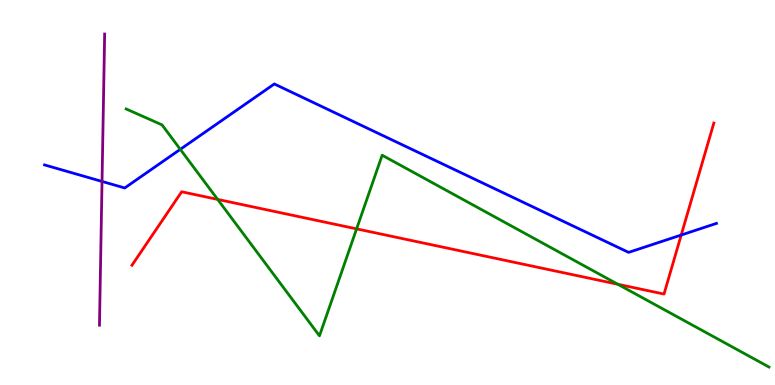[{'lines': ['blue', 'red'], 'intersections': [{'x': 8.79, 'y': 3.9}]}, {'lines': ['green', 'red'], 'intersections': [{'x': 2.81, 'y': 4.82}, {'x': 4.6, 'y': 4.06}, {'x': 7.97, 'y': 2.62}]}, {'lines': ['purple', 'red'], 'intersections': []}, {'lines': ['blue', 'green'], 'intersections': [{'x': 2.33, 'y': 6.12}]}, {'lines': ['blue', 'purple'], 'intersections': [{'x': 1.32, 'y': 5.29}]}, {'lines': ['green', 'purple'], 'intersections': []}]